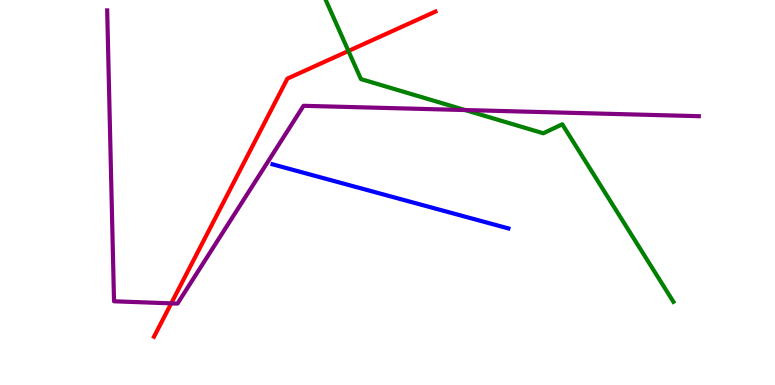[{'lines': ['blue', 'red'], 'intersections': []}, {'lines': ['green', 'red'], 'intersections': [{'x': 4.5, 'y': 8.68}]}, {'lines': ['purple', 'red'], 'intersections': [{'x': 2.21, 'y': 2.12}]}, {'lines': ['blue', 'green'], 'intersections': []}, {'lines': ['blue', 'purple'], 'intersections': []}, {'lines': ['green', 'purple'], 'intersections': [{'x': 6.0, 'y': 7.14}]}]